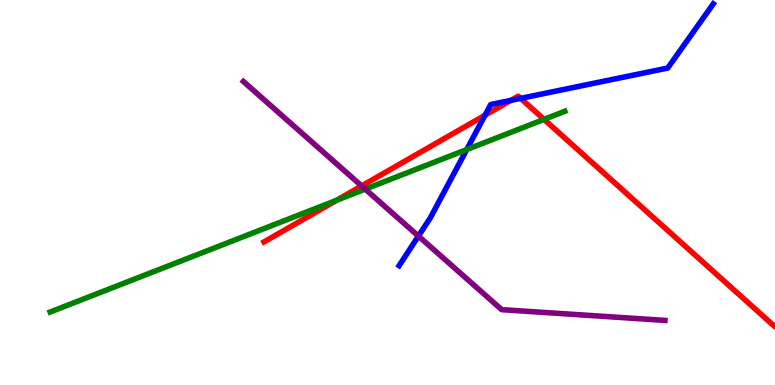[{'lines': ['blue', 'red'], 'intersections': [{'x': 6.26, 'y': 7.01}, {'x': 6.59, 'y': 7.39}, {'x': 6.72, 'y': 7.45}]}, {'lines': ['green', 'red'], 'intersections': [{'x': 4.34, 'y': 4.8}, {'x': 7.02, 'y': 6.9}]}, {'lines': ['purple', 'red'], 'intersections': [{'x': 4.67, 'y': 5.17}]}, {'lines': ['blue', 'green'], 'intersections': [{'x': 6.02, 'y': 6.12}]}, {'lines': ['blue', 'purple'], 'intersections': [{'x': 5.4, 'y': 3.87}]}, {'lines': ['green', 'purple'], 'intersections': [{'x': 4.71, 'y': 5.09}]}]